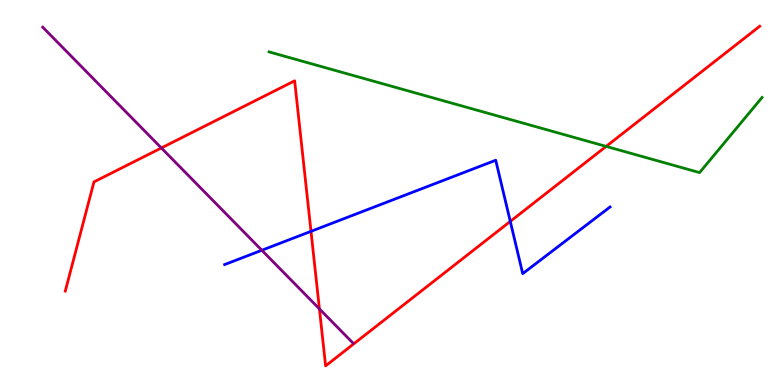[{'lines': ['blue', 'red'], 'intersections': [{'x': 4.01, 'y': 3.99}, {'x': 6.58, 'y': 4.25}]}, {'lines': ['green', 'red'], 'intersections': [{'x': 7.82, 'y': 6.2}]}, {'lines': ['purple', 'red'], 'intersections': [{'x': 2.08, 'y': 6.16}, {'x': 4.12, 'y': 1.98}]}, {'lines': ['blue', 'green'], 'intersections': []}, {'lines': ['blue', 'purple'], 'intersections': [{'x': 3.38, 'y': 3.5}]}, {'lines': ['green', 'purple'], 'intersections': []}]